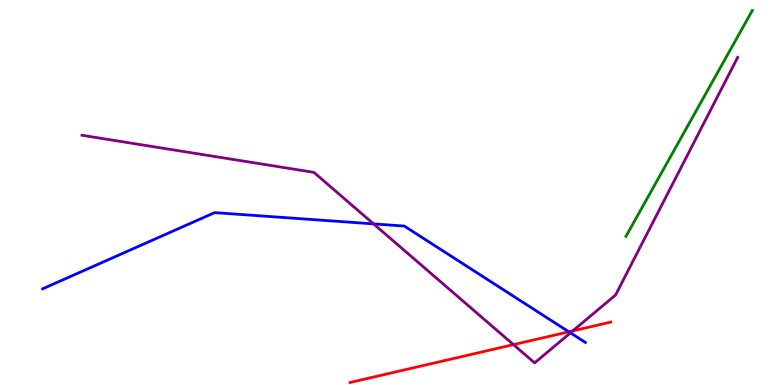[{'lines': ['blue', 'red'], 'intersections': [{'x': 7.34, 'y': 1.38}]}, {'lines': ['green', 'red'], 'intersections': []}, {'lines': ['purple', 'red'], 'intersections': [{'x': 6.63, 'y': 1.05}, {'x': 7.39, 'y': 1.41}]}, {'lines': ['blue', 'green'], 'intersections': []}, {'lines': ['blue', 'purple'], 'intersections': [{'x': 4.82, 'y': 4.18}, {'x': 7.36, 'y': 1.35}]}, {'lines': ['green', 'purple'], 'intersections': []}]